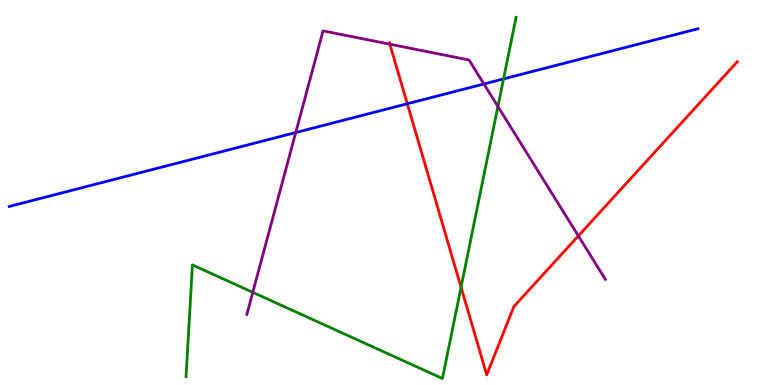[{'lines': ['blue', 'red'], 'intersections': [{'x': 5.26, 'y': 7.31}]}, {'lines': ['green', 'red'], 'intersections': [{'x': 5.95, 'y': 2.54}]}, {'lines': ['purple', 'red'], 'intersections': [{'x': 5.03, 'y': 8.85}, {'x': 7.46, 'y': 3.87}]}, {'lines': ['blue', 'green'], 'intersections': [{'x': 6.5, 'y': 7.95}]}, {'lines': ['blue', 'purple'], 'intersections': [{'x': 3.82, 'y': 6.56}, {'x': 6.24, 'y': 7.82}]}, {'lines': ['green', 'purple'], 'intersections': [{'x': 3.26, 'y': 2.41}, {'x': 6.42, 'y': 7.23}]}]